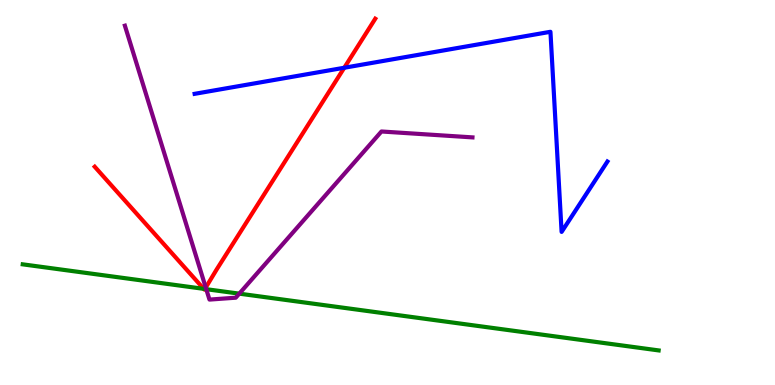[{'lines': ['blue', 'red'], 'intersections': [{'x': 4.44, 'y': 8.24}]}, {'lines': ['green', 'red'], 'intersections': [{'x': 2.63, 'y': 2.5}, {'x': 2.64, 'y': 2.49}]}, {'lines': ['purple', 'red'], 'intersections': [{'x': 2.65, 'y': 2.53}]}, {'lines': ['blue', 'green'], 'intersections': []}, {'lines': ['blue', 'purple'], 'intersections': []}, {'lines': ['green', 'purple'], 'intersections': [{'x': 2.66, 'y': 2.49}, {'x': 3.09, 'y': 2.37}]}]